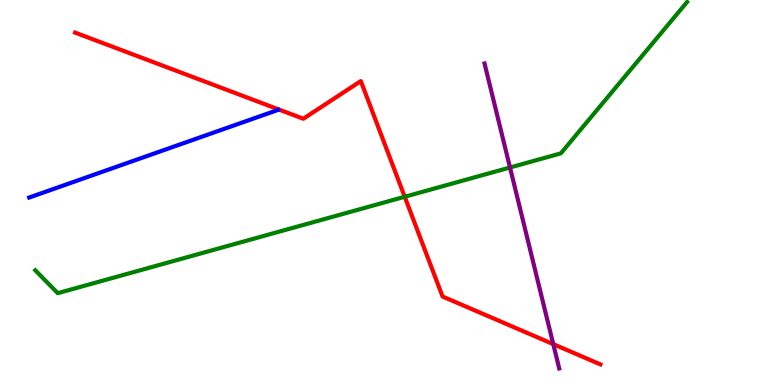[{'lines': ['blue', 'red'], 'intersections': []}, {'lines': ['green', 'red'], 'intersections': [{'x': 5.22, 'y': 4.89}]}, {'lines': ['purple', 'red'], 'intersections': [{'x': 7.14, 'y': 1.06}]}, {'lines': ['blue', 'green'], 'intersections': []}, {'lines': ['blue', 'purple'], 'intersections': []}, {'lines': ['green', 'purple'], 'intersections': [{'x': 6.58, 'y': 5.65}]}]